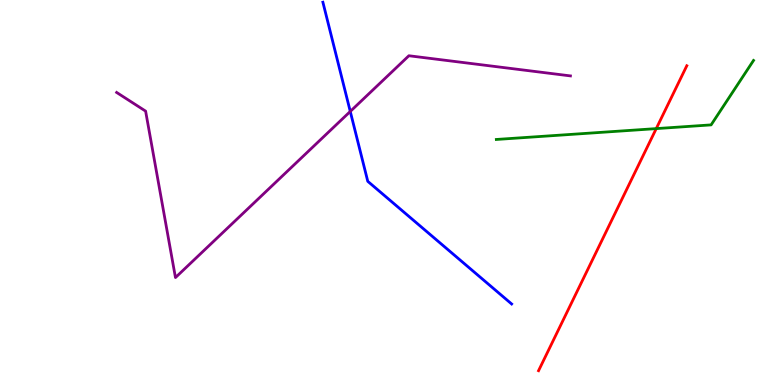[{'lines': ['blue', 'red'], 'intersections': []}, {'lines': ['green', 'red'], 'intersections': [{'x': 8.47, 'y': 6.66}]}, {'lines': ['purple', 'red'], 'intersections': []}, {'lines': ['blue', 'green'], 'intersections': []}, {'lines': ['blue', 'purple'], 'intersections': [{'x': 4.52, 'y': 7.11}]}, {'lines': ['green', 'purple'], 'intersections': []}]